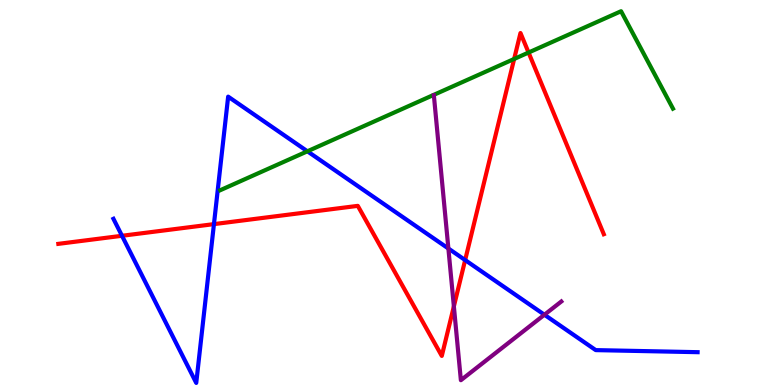[{'lines': ['blue', 'red'], 'intersections': [{'x': 1.57, 'y': 3.88}, {'x': 2.76, 'y': 4.18}, {'x': 6.0, 'y': 3.24}]}, {'lines': ['green', 'red'], 'intersections': [{'x': 6.63, 'y': 8.47}, {'x': 6.82, 'y': 8.64}]}, {'lines': ['purple', 'red'], 'intersections': [{'x': 5.86, 'y': 2.04}]}, {'lines': ['blue', 'green'], 'intersections': [{'x': 3.97, 'y': 6.07}]}, {'lines': ['blue', 'purple'], 'intersections': [{'x': 5.79, 'y': 3.55}, {'x': 7.02, 'y': 1.82}]}, {'lines': ['green', 'purple'], 'intersections': []}]